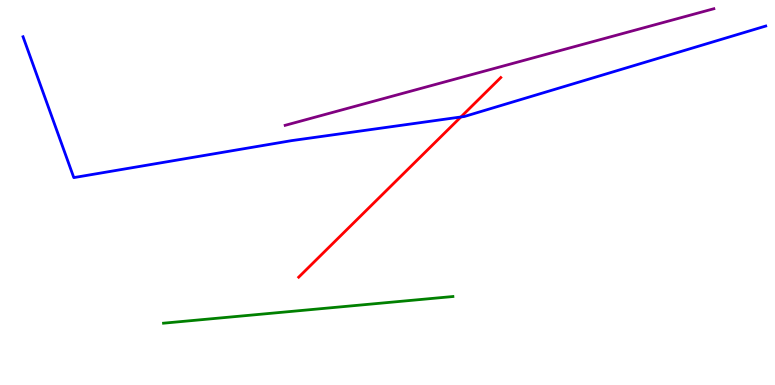[{'lines': ['blue', 'red'], 'intersections': [{'x': 5.95, 'y': 6.96}]}, {'lines': ['green', 'red'], 'intersections': []}, {'lines': ['purple', 'red'], 'intersections': []}, {'lines': ['blue', 'green'], 'intersections': []}, {'lines': ['blue', 'purple'], 'intersections': []}, {'lines': ['green', 'purple'], 'intersections': []}]